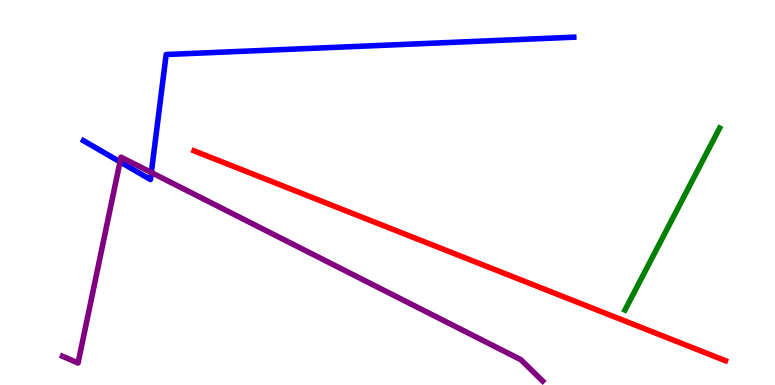[{'lines': ['blue', 'red'], 'intersections': []}, {'lines': ['green', 'red'], 'intersections': []}, {'lines': ['purple', 'red'], 'intersections': []}, {'lines': ['blue', 'green'], 'intersections': []}, {'lines': ['blue', 'purple'], 'intersections': [{'x': 1.55, 'y': 5.8}, {'x': 1.95, 'y': 5.52}]}, {'lines': ['green', 'purple'], 'intersections': []}]